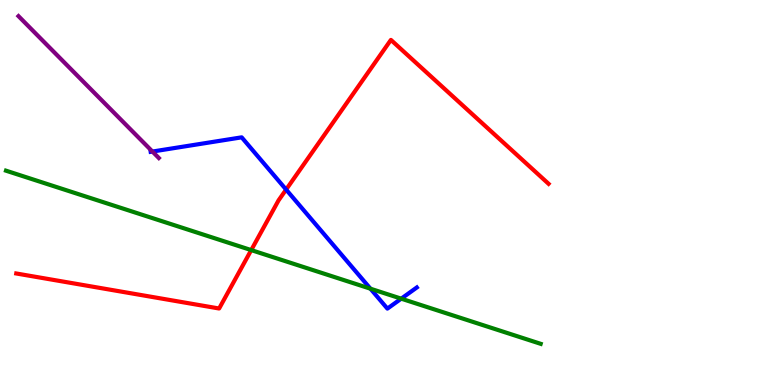[{'lines': ['blue', 'red'], 'intersections': [{'x': 3.69, 'y': 5.08}]}, {'lines': ['green', 'red'], 'intersections': [{'x': 3.24, 'y': 3.5}]}, {'lines': ['purple', 'red'], 'intersections': []}, {'lines': ['blue', 'green'], 'intersections': [{'x': 4.78, 'y': 2.5}, {'x': 5.18, 'y': 2.24}]}, {'lines': ['blue', 'purple'], 'intersections': [{'x': 1.97, 'y': 6.06}]}, {'lines': ['green', 'purple'], 'intersections': []}]